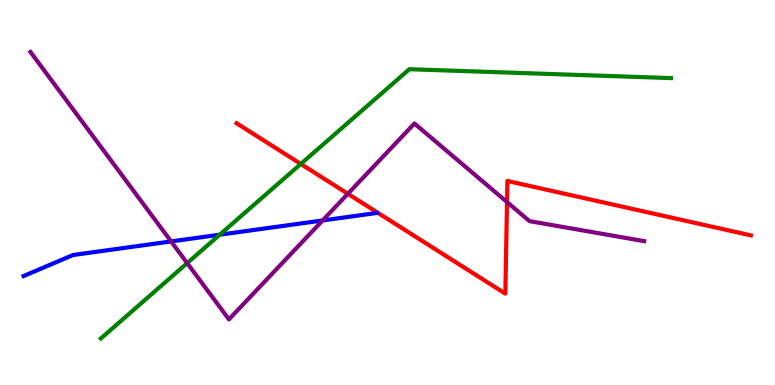[{'lines': ['blue', 'red'], 'intersections': []}, {'lines': ['green', 'red'], 'intersections': [{'x': 3.88, 'y': 5.74}]}, {'lines': ['purple', 'red'], 'intersections': [{'x': 4.49, 'y': 4.97}, {'x': 6.54, 'y': 4.75}]}, {'lines': ['blue', 'green'], 'intersections': [{'x': 2.84, 'y': 3.9}]}, {'lines': ['blue', 'purple'], 'intersections': [{'x': 2.21, 'y': 3.73}, {'x': 4.16, 'y': 4.27}]}, {'lines': ['green', 'purple'], 'intersections': [{'x': 2.42, 'y': 3.17}]}]